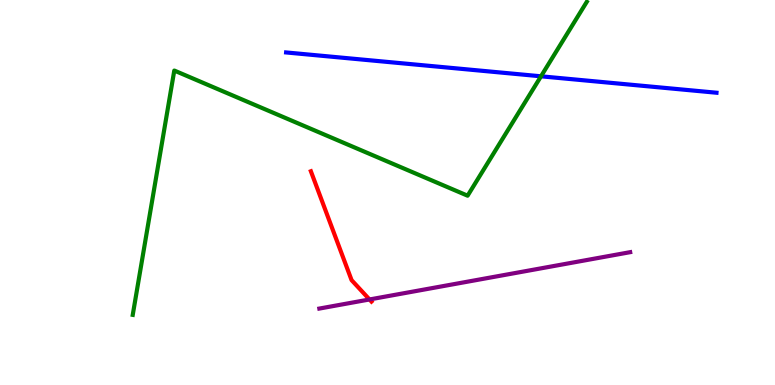[{'lines': ['blue', 'red'], 'intersections': []}, {'lines': ['green', 'red'], 'intersections': []}, {'lines': ['purple', 'red'], 'intersections': [{'x': 4.77, 'y': 2.22}]}, {'lines': ['blue', 'green'], 'intersections': [{'x': 6.98, 'y': 8.02}]}, {'lines': ['blue', 'purple'], 'intersections': []}, {'lines': ['green', 'purple'], 'intersections': []}]